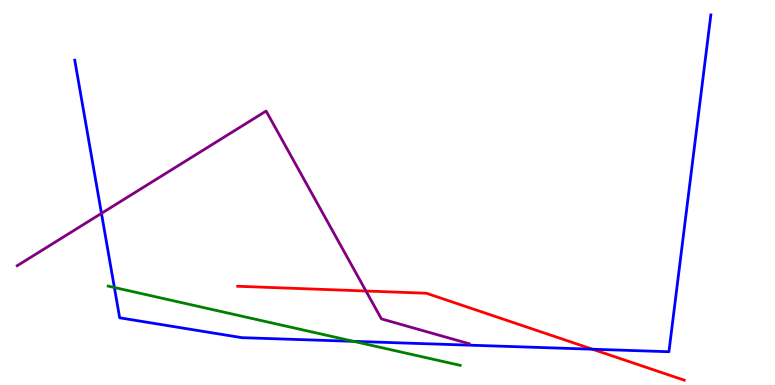[{'lines': ['blue', 'red'], 'intersections': [{'x': 7.64, 'y': 0.93}]}, {'lines': ['green', 'red'], 'intersections': []}, {'lines': ['purple', 'red'], 'intersections': [{'x': 4.72, 'y': 2.44}]}, {'lines': ['blue', 'green'], 'intersections': [{'x': 1.48, 'y': 2.53}, {'x': 4.56, 'y': 1.13}]}, {'lines': ['blue', 'purple'], 'intersections': [{'x': 1.31, 'y': 4.46}]}, {'lines': ['green', 'purple'], 'intersections': []}]